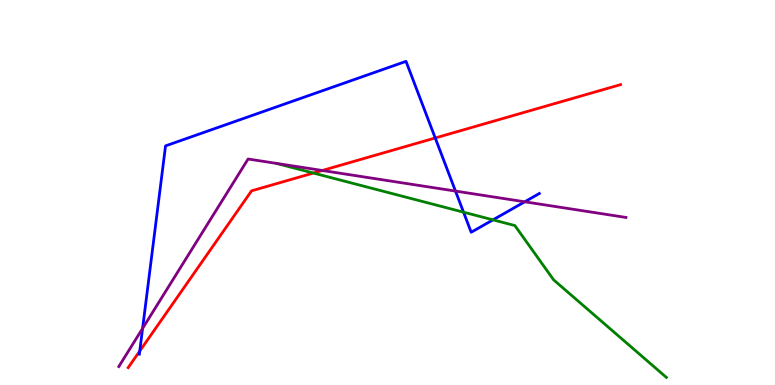[{'lines': ['blue', 'red'], 'intersections': [{'x': 1.8, 'y': 0.882}, {'x': 5.62, 'y': 6.42}]}, {'lines': ['green', 'red'], 'intersections': [{'x': 4.04, 'y': 5.51}]}, {'lines': ['purple', 'red'], 'intersections': [{'x': 4.16, 'y': 5.57}]}, {'lines': ['blue', 'green'], 'intersections': [{'x': 5.98, 'y': 4.49}, {'x': 6.36, 'y': 4.29}]}, {'lines': ['blue', 'purple'], 'intersections': [{'x': 1.84, 'y': 1.47}, {'x': 5.88, 'y': 5.04}, {'x': 6.77, 'y': 4.76}]}, {'lines': ['green', 'purple'], 'intersections': []}]